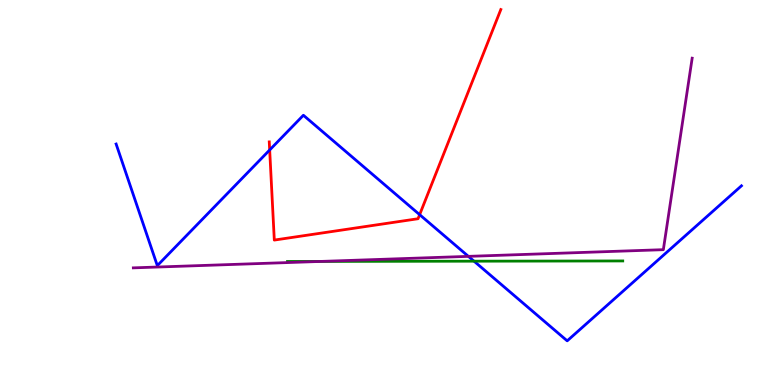[{'lines': ['blue', 'red'], 'intersections': [{'x': 3.48, 'y': 6.1}, {'x': 5.41, 'y': 4.42}]}, {'lines': ['green', 'red'], 'intersections': []}, {'lines': ['purple', 'red'], 'intersections': []}, {'lines': ['blue', 'green'], 'intersections': [{'x': 6.12, 'y': 3.22}]}, {'lines': ['blue', 'purple'], 'intersections': [{'x': 6.04, 'y': 3.34}]}, {'lines': ['green', 'purple'], 'intersections': [{'x': 4.14, 'y': 3.21}]}]